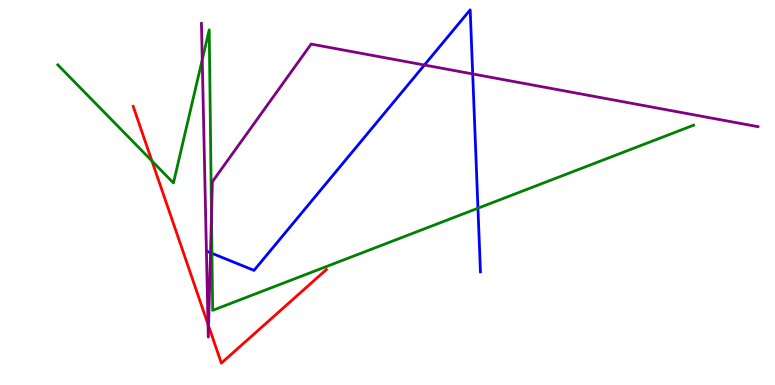[{'lines': ['blue', 'red'], 'intersections': []}, {'lines': ['green', 'red'], 'intersections': [{'x': 1.96, 'y': 5.82}]}, {'lines': ['purple', 'red'], 'intersections': [{'x': 2.68, 'y': 1.58}, {'x': 2.69, 'y': 1.53}]}, {'lines': ['blue', 'green'], 'intersections': [{'x': 2.74, 'y': 3.42}, {'x': 6.17, 'y': 4.59}]}, {'lines': ['blue', 'purple'], 'intersections': [{'x': 2.72, 'y': 3.44}, {'x': 5.48, 'y': 8.31}, {'x': 6.1, 'y': 8.08}]}, {'lines': ['green', 'purple'], 'intersections': [{'x': 2.61, 'y': 8.45}, {'x': 2.73, 'y': 4.42}]}]